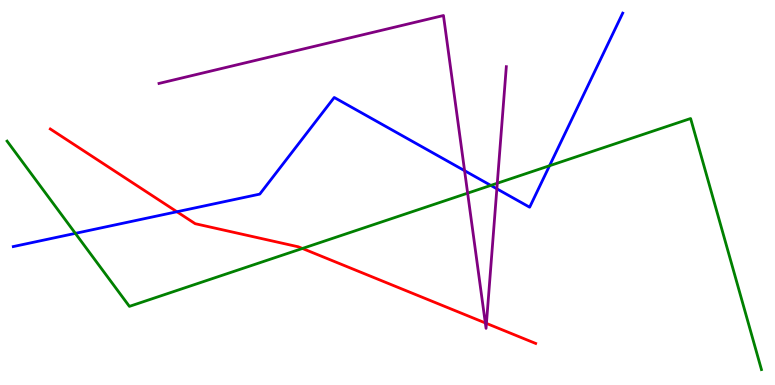[{'lines': ['blue', 'red'], 'intersections': [{'x': 2.28, 'y': 4.5}]}, {'lines': ['green', 'red'], 'intersections': [{'x': 3.9, 'y': 3.55}]}, {'lines': ['purple', 'red'], 'intersections': [{'x': 6.26, 'y': 1.61}, {'x': 6.28, 'y': 1.6}]}, {'lines': ['blue', 'green'], 'intersections': [{'x': 0.972, 'y': 3.94}, {'x': 6.33, 'y': 5.18}, {'x': 7.09, 'y': 5.7}]}, {'lines': ['blue', 'purple'], 'intersections': [{'x': 5.99, 'y': 5.57}, {'x': 6.41, 'y': 5.1}]}, {'lines': ['green', 'purple'], 'intersections': [{'x': 6.03, 'y': 4.98}, {'x': 6.42, 'y': 5.24}]}]